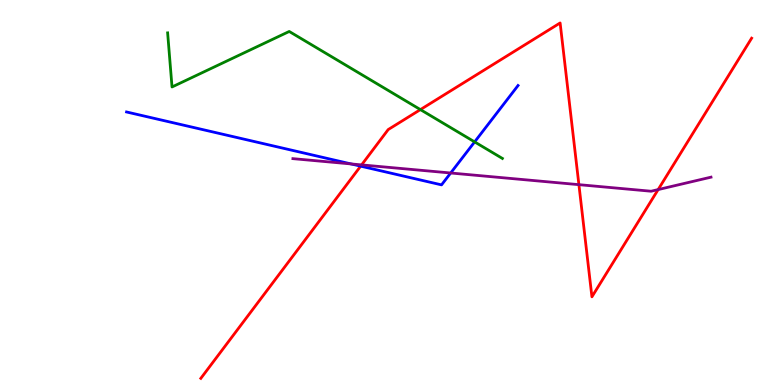[{'lines': ['blue', 'red'], 'intersections': [{'x': 4.65, 'y': 5.68}]}, {'lines': ['green', 'red'], 'intersections': [{'x': 5.42, 'y': 7.15}]}, {'lines': ['purple', 'red'], 'intersections': [{'x': 4.67, 'y': 5.72}, {'x': 7.47, 'y': 5.2}, {'x': 8.49, 'y': 5.08}]}, {'lines': ['blue', 'green'], 'intersections': [{'x': 6.12, 'y': 6.31}]}, {'lines': ['blue', 'purple'], 'intersections': [{'x': 4.53, 'y': 5.74}, {'x': 5.82, 'y': 5.51}]}, {'lines': ['green', 'purple'], 'intersections': []}]